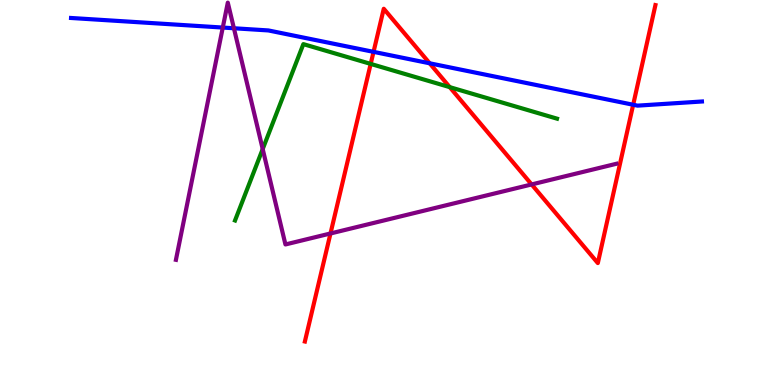[{'lines': ['blue', 'red'], 'intersections': [{'x': 4.82, 'y': 8.65}, {'x': 5.54, 'y': 8.36}, {'x': 8.17, 'y': 7.28}]}, {'lines': ['green', 'red'], 'intersections': [{'x': 4.78, 'y': 8.34}, {'x': 5.8, 'y': 7.74}]}, {'lines': ['purple', 'red'], 'intersections': [{'x': 4.26, 'y': 3.94}, {'x': 6.86, 'y': 5.21}]}, {'lines': ['blue', 'green'], 'intersections': []}, {'lines': ['blue', 'purple'], 'intersections': [{'x': 2.87, 'y': 9.28}, {'x': 3.02, 'y': 9.27}]}, {'lines': ['green', 'purple'], 'intersections': [{'x': 3.39, 'y': 6.13}]}]